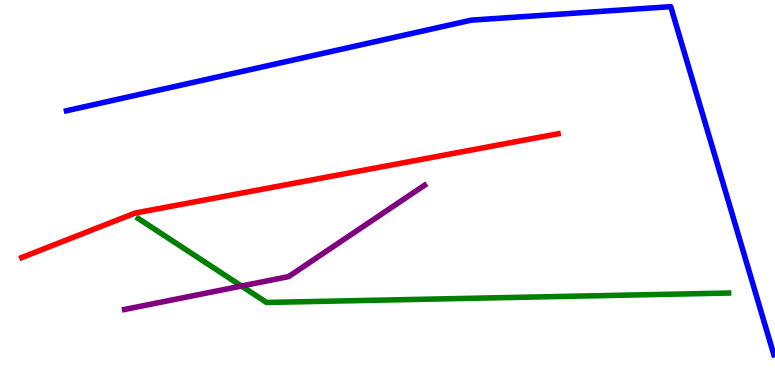[{'lines': ['blue', 'red'], 'intersections': []}, {'lines': ['green', 'red'], 'intersections': []}, {'lines': ['purple', 'red'], 'intersections': []}, {'lines': ['blue', 'green'], 'intersections': []}, {'lines': ['blue', 'purple'], 'intersections': []}, {'lines': ['green', 'purple'], 'intersections': [{'x': 3.12, 'y': 2.57}]}]